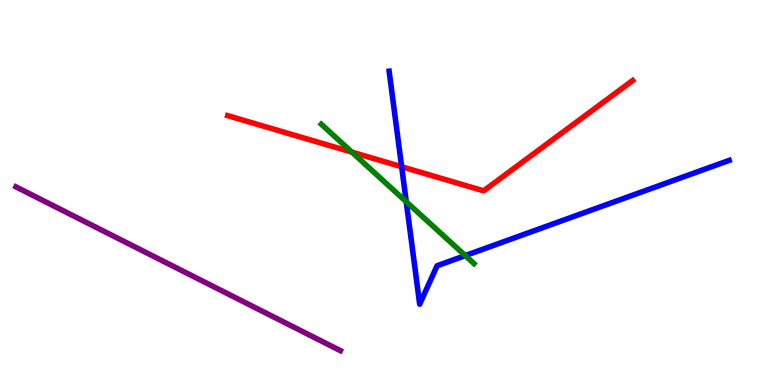[{'lines': ['blue', 'red'], 'intersections': [{'x': 5.18, 'y': 5.67}]}, {'lines': ['green', 'red'], 'intersections': [{'x': 4.54, 'y': 6.05}]}, {'lines': ['purple', 'red'], 'intersections': []}, {'lines': ['blue', 'green'], 'intersections': [{'x': 5.24, 'y': 4.76}, {'x': 6.0, 'y': 3.36}]}, {'lines': ['blue', 'purple'], 'intersections': []}, {'lines': ['green', 'purple'], 'intersections': []}]